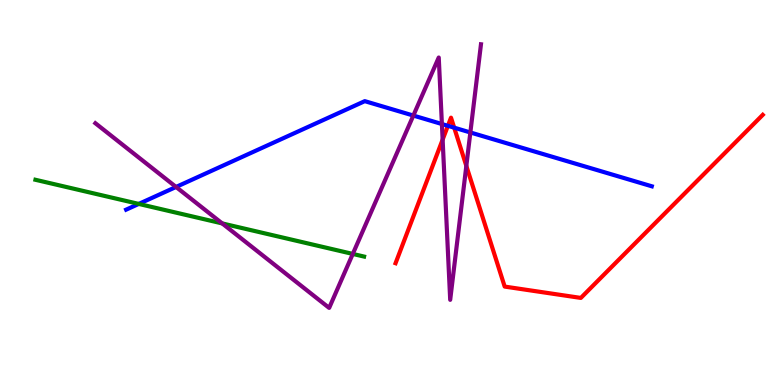[{'lines': ['blue', 'red'], 'intersections': [{'x': 5.78, 'y': 6.73}, {'x': 5.86, 'y': 6.68}]}, {'lines': ['green', 'red'], 'intersections': []}, {'lines': ['purple', 'red'], 'intersections': [{'x': 5.71, 'y': 6.37}, {'x': 6.02, 'y': 5.69}]}, {'lines': ['blue', 'green'], 'intersections': [{'x': 1.79, 'y': 4.7}]}, {'lines': ['blue', 'purple'], 'intersections': [{'x': 2.27, 'y': 5.14}, {'x': 5.33, 'y': 7.0}, {'x': 5.7, 'y': 6.78}, {'x': 6.07, 'y': 6.56}]}, {'lines': ['green', 'purple'], 'intersections': [{'x': 2.87, 'y': 4.2}, {'x': 4.55, 'y': 3.4}]}]